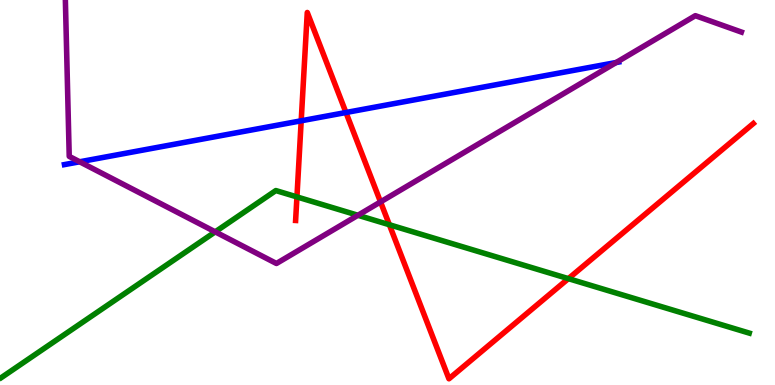[{'lines': ['blue', 'red'], 'intersections': [{'x': 3.89, 'y': 6.86}, {'x': 4.46, 'y': 7.08}]}, {'lines': ['green', 'red'], 'intersections': [{'x': 3.83, 'y': 4.89}, {'x': 5.02, 'y': 4.16}, {'x': 7.33, 'y': 2.76}]}, {'lines': ['purple', 'red'], 'intersections': [{'x': 4.91, 'y': 4.76}]}, {'lines': ['blue', 'green'], 'intersections': []}, {'lines': ['blue', 'purple'], 'intersections': [{'x': 1.03, 'y': 5.8}, {'x': 7.95, 'y': 8.38}]}, {'lines': ['green', 'purple'], 'intersections': [{'x': 2.78, 'y': 3.98}, {'x': 4.62, 'y': 4.41}]}]